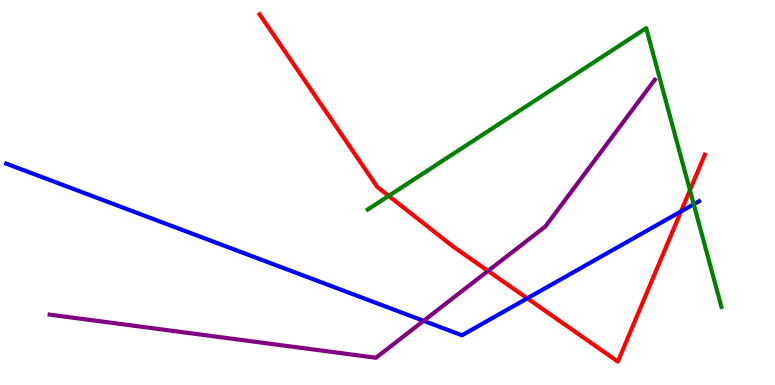[{'lines': ['blue', 'red'], 'intersections': [{'x': 6.8, 'y': 2.25}, {'x': 8.79, 'y': 4.51}]}, {'lines': ['green', 'red'], 'intersections': [{'x': 5.02, 'y': 4.91}, {'x': 8.9, 'y': 5.06}]}, {'lines': ['purple', 'red'], 'intersections': [{'x': 6.3, 'y': 2.96}]}, {'lines': ['blue', 'green'], 'intersections': [{'x': 8.95, 'y': 4.7}]}, {'lines': ['blue', 'purple'], 'intersections': [{'x': 5.47, 'y': 1.67}]}, {'lines': ['green', 'purple'], 'intersections': []}]